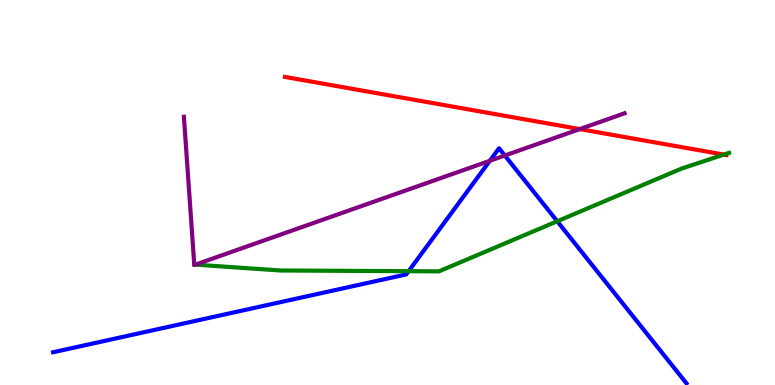[{'lines': ['blue', 'red'], 'intersections': []}, {'lines': ['green', 'red'], 'intersections': [{'x': 9.34, 'y': 5.98}]}, {'lines': ['purple', 'red'], 'intersections': [{'x': 7.48, 'y': 6.65}]}, {'lines': ['blue', 'green'], 'intersections': [{'x': 5.27, 'y': 2.96}, {'x': 7.19, 'y': 4.25}]}, {'lines': ['blue', 'purple'], 'intersections': [{'x': 6.32, 'y': 5.82}, {'x': 6.51, 'y': 5.96}]}, {'lines': ['green', 'purple'], 'intersections': [{'x': 2.52, 'y': 3.13}]}]